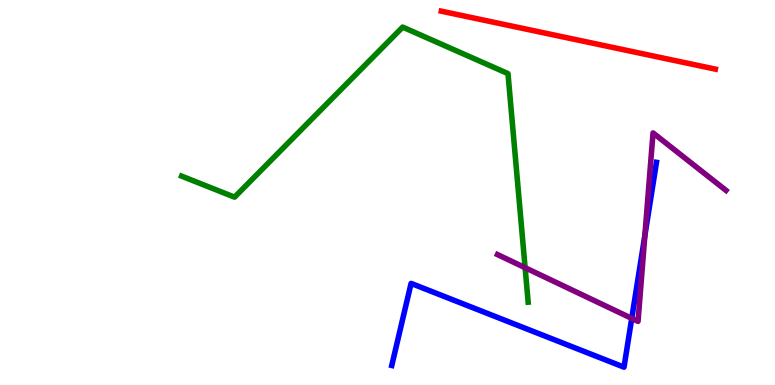[{'lines': ['blue', 'red'], 'intersections': []}, {'lines': ['green', 'red'], 'intersections': []}, {'lines': ['purple', 'red'], 'intersections': []}, {'lines': ['blue', 'green'], 'intersections': []}, {'lines': ['blue', 'purple'], 'intersections': [{'x': 8.15, 'y': 1.73}, {'x': 8.32, 'y': 3.88}]}, {'lines': ['green', 'purple'], 'intersections': [{'x': 6.78, 'y': 3.05}]}]